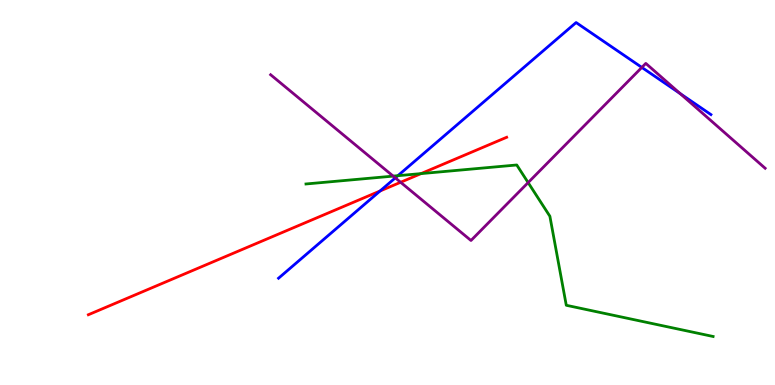[{'lines': ['blue', 'red'], 'intersections': [{'x': 4.9, 'y': 5.04}]}, {'lines': ['green', 'red'], 'intersections': [{'x': 5.43, 'y': 5.49}]}, {'lines': ['purple', 'red'], 'intersections': [{'x': 5.17, 'y': 5.27}]}, {'lines': ['blue', 'green'], 'intersections': [{'x': 5.13, 'y': 5.44}]}, {'lines': ['blue', 'purple'], 'intersections': [{'x': 5.1, 'y': 5.38}, {'x': 8.28, 'y': 8.25}, {'x': 8.78, 'y': 7.57}]}, {'lines': ['green', 'purple'], 'intersections': [{'x': 5.07, 'y': 5.43}, {'x': 6.81, 'y': 5.26}]}]